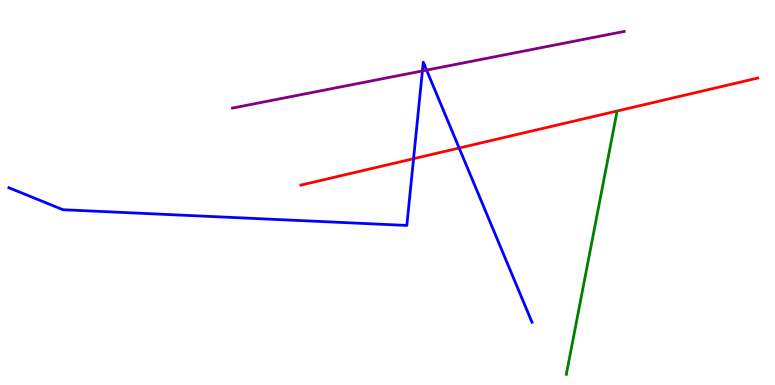[{'lines': ['blue', 'red'], 'intersections': [{'x': 5.34, 'y': 5.88}, {'x': 5.92, 'y': 6.16}]}, {'lines': ['green', 'red'], 'intersections': []}, {'lines': ['purple', 'red'], 'intersections': []}, {'lines': ['blue', 'green'], 'intersections': []}, {'lines': ['blue', 'purple'], 'intersections': [{'x': 5.45, 'y': 8.16}, {'x': 5.5, 'y': 8.18}]}, {'lines': ['green', 'purple'], 'intersections': []}]